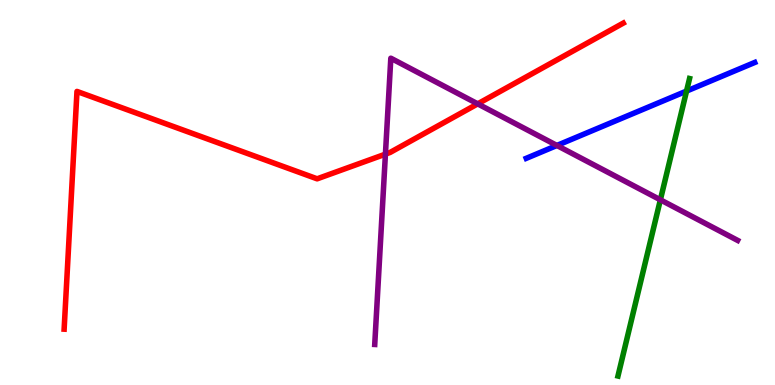[{'lines': ['blue', 'red'], 'intersections': []}, {'lines': ['green', 'red'], 'intersections': []}, {'lines': ['purple', 'red'], 'intersections': [{'x': 4.97, 'y': 6.0}, {'x': 6.16, 'y': 7.3}]}, {'lines': ['blue', 'green'], 'intersections': [{'x': 8.86, 'y': 7.63}]}, {'lines': ['blue', 'purple'], 'intersections': [{'x': 7.19, 'y': 6.22}]}, {'lines': ['green', 'purple'], 'intersections': [{'x': 8.52, 'y': 4.81}]}]